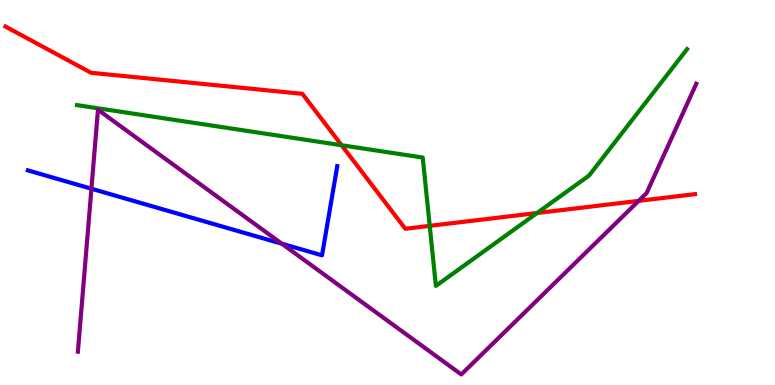[{'lines': ['blue', 'red'], 'intersections': []}, {'lines': ['green', 'red'], 'intersections': [{'x': 4.41, 'y': 6.23}, {'x': 5.54, 'y': 4.13}, {'x': 6.93, 'y': 4.47}]}, {'lines': ['purple', 'red'], 'intersections': [{'x': 8.24, 'y': 4.78}]}, {'lines': ['blue', 'green'], 'intersections': []}, {'lines': ['blue', 'purple'], 'intersections': [{'x': 1.18, 'y': 5.1}, {'x': 3.64, 'y': 3.67}]}, {'lines': ['green', 'purple'], 'intersections': []}]